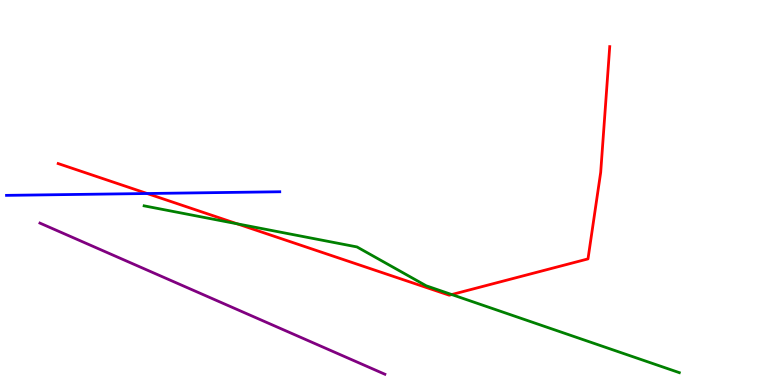[{'lines': ['blue', 'red'], 'intersections': [{'x': 1.9, 'y': 4.97}]}, {'lines': ['green', 'red'], 'intersections': [{'x': 3.06, 'y': 4.19}, {'x': 5.83, 'y': 2.35}]}, {'lines': ['purple', 'red'], 'intersections': []}, {'lines': ['blue', 'green'], 'intersections': []}, {'lines': ['blue', 'purple'], 'intersections': []}, {'lines': ['green', 'purple'], 'intersections': []}]